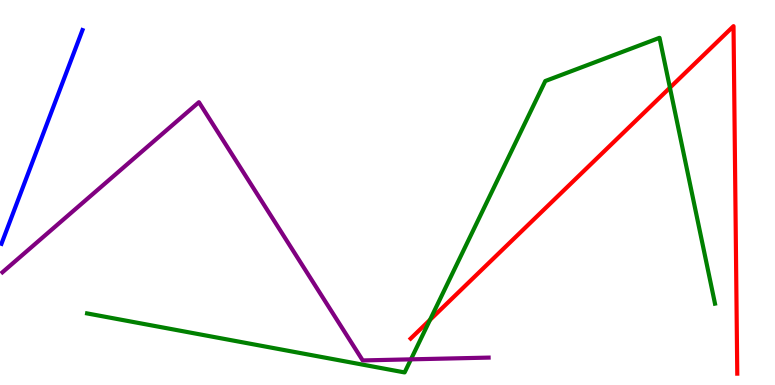[{'lines': ['blue', 'red'], 'intersections': []}, {'lines': ['green', 'red'], 'intersections': [{'x': 5.55, 'y': 1.69}, {'x': 8.64, 'y': 7.72}]}, {'lines': ['purple', 'red'], 'intersections': []}, {'lines': ['blue', 'green'], 'intersections': []}, {'lines': ['blue', 'purple'], 'intersections': []}, {'lines': ['green', 'purple'], 'intersections': [{'x': 5.3, 'y': 0.666}]}]